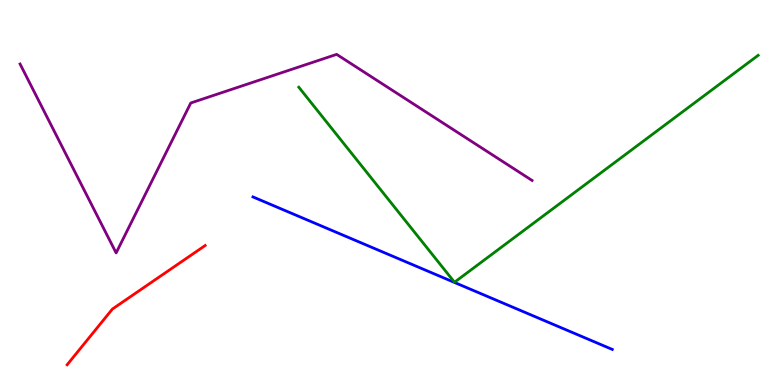[{'lines': ['blue', 'red'], 'intersections': []}, {'lines': ['green', 'red'], 'intersections': []}, {'lines': ['purple', 'red'], 'intersections': []}, {'lines': ['blue', 'green'], 'intersections': []}, {'lines': ['blue', 'purple'], 'intersections': []}, {'lines': ['green', 'purple'], 'intersections': []}]